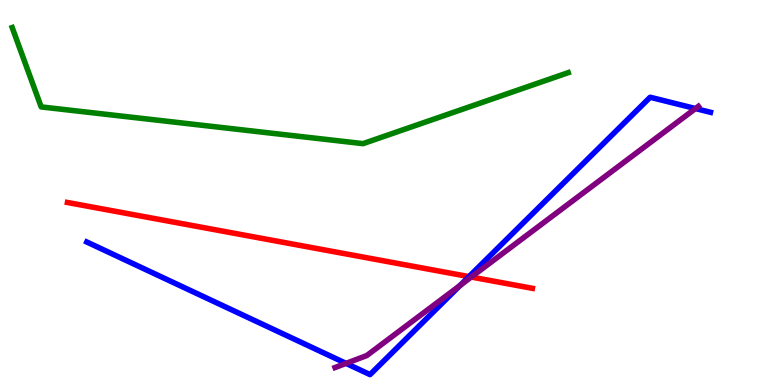[{'lines': ['blue', 'red'], 'intersections': [{'x': 6.05, 'y': 2.82}]}, {'lines': ['green', 'red'], 'intersections': []}, {'lines': ['purple', 'red'], 'intersections': [{'x': 6.08, 'y': 2.8}]}, {'lines': ['blue', 'green'], 'intersections': []}, {'lines': ['blue', 'purple'], 'intersections': [{'x': 4.47, 'y': 0.562}, {'x': 5.94, 'y': 2.59}, {'x': 8.97, 'y': 7.18}]}, {'lines': ['green', 'purple'], 'intersections': []}]